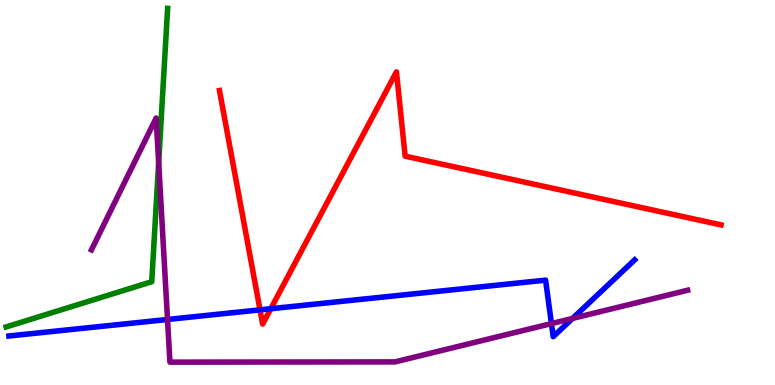[{'lines': ['blue', 'red'], 'intersections': [{'x': 3.36, 'y': 1.95}, {'x': 3.49, 'y': 1.98}]}, {'lines': ['green', 'red'], 'intersections': []}, {'lines': ['purple', 'red'], 'intersections': []}, {'lines': ['blue', 'green'], 'intersections': []}, {'lines': ['blue', 'purple'], 'intersections': [{'x': 2.16, 'y': 1.7}, {'x': 7.12, 'y': 1.6}, {'x': 7.39, 'y': 1.73}]}, {'lines': ['green', 'purple'], 'intersections': [{'x': 2.05, 'y': 5.77}]}]